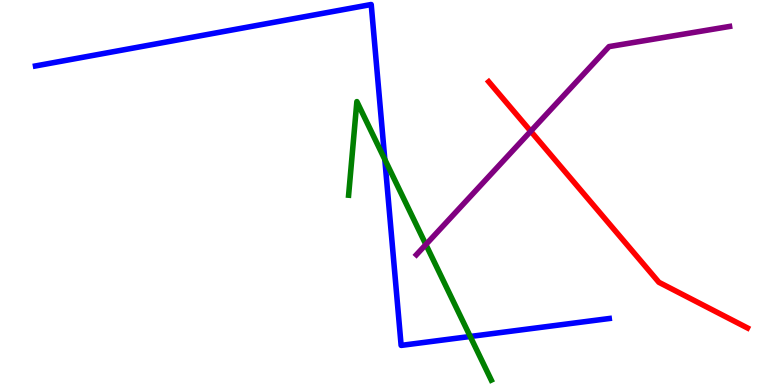[{'lines': ['blue', 'red'], 'intersections': []}, {'lines': ['green', 'red'], 'intersections': []}, {'lines': ['purple', 'red'], 'intersections': [{'x': 6.85, 'y': 6.59}]}, {'lines': ['blue', 'green'], 'intersections': [{'x': 4.97, 'y': 5.86}, {'x': 6.07, 'y': 1.26}]}, {'lines': ['blue', 'purple'], 'intersections': []}, {'lines': ['green', 'purple'], 'intersections': [{'x': 5.5, 'y': 3.65}]}]